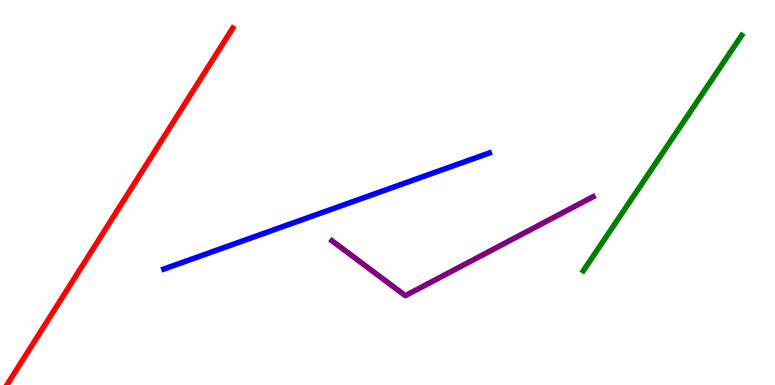[{'lines': ['blue', 'red'], 'intersections': []}, {'lines': ['green', 'red'], 'intersections': []}, {'lines': ['purple', 'red'], 'intersections': []}, {'lines': ['blue', 'green'], 'intersections': []}, {'lines': ['blue', 'purple'], 'intersections': []}, {'lines': ['green', 'purple'], 'intersections': []}]